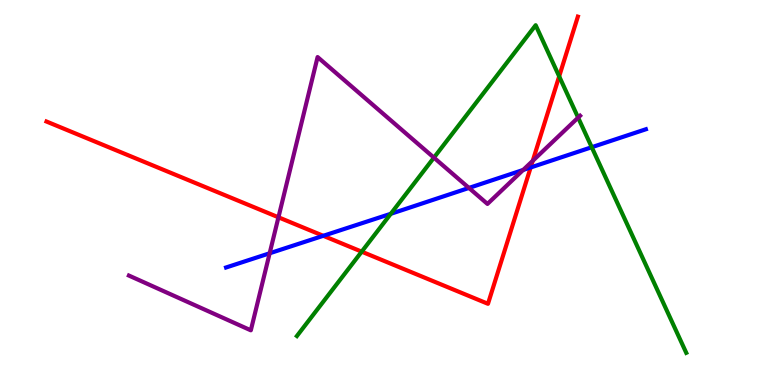[{'lines': ['blue', 'red'], 'intersections': [{'x': 4.17, 'y': 3.88}, {'x': 6.85, 'y': 5.65}]}, {'lines': ['green', 'red'], 'intersections': [{'x': 4.67, 'y': 3.46}, {'x': 7.22, 'y': 8.02}]}, {'lines': ['purple', 'red'], 'intersections': [{'x': 3.59, 'y': 4.36}, {'x': 6.87, 'y': 5.82}]}, {'lines': ['blue', 'green'], 'intersections': [{'x': 5.04, 'y': 4.45}, {'x': 7.64, 'y': 6.18}]}, {'lines': ['blue', 'purple'], 'intersections': [{'x': 3.48, 'y': 3.42}, {'x': 6.05, 'y': 5.12}, {'x': 6.75, 'y': 5.59}]}, {'lines': ['green', 'purple'], 'intersections': [{'x': 5.6, 'y': 5.91}, {'x': 7.46, 'y': 6.94}]}]